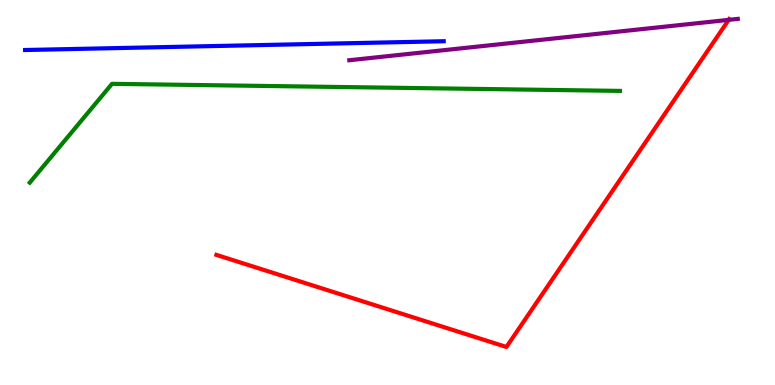[{'lines': ['blue', 'red'], 'intersections': []}, {'lines': ['green', 'red'], 'intersections': []}, {'lines': ['purple', 'red'], 'intersections': [{'x': 9.4, 'y': 9.48}]}, {'lines': ['blue', 'green'], 'intersections': []}, {'lines': ['blue', 'purple'], 'intersections': []}, {'lines': ['green', 'purple'], 'intersections': []}]